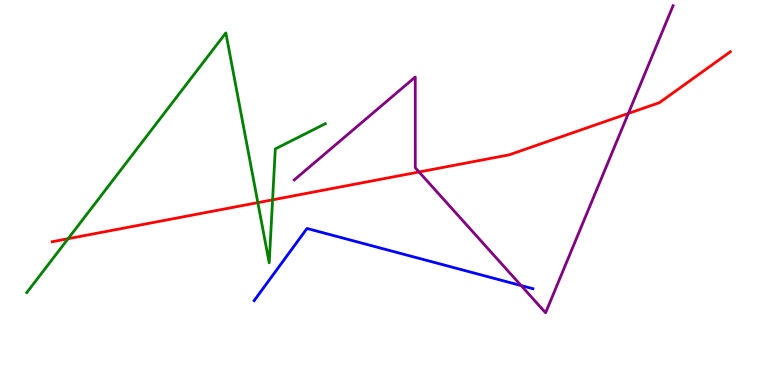[{'lines': ['blue', 'red'], 'intersections': []}, {'lines': ['green', 'red'], 'intersections': [{'x': 0.879, 'y': 3.8}, {'x': 3.33, 'y': 4.74}, {'x': 3.52, 'y': 4.81}]}, {'lines': ['purple', 'red'], 'intersections': [{'x': 5.41, 'y': 5.53}, {'x': 8.11, 'y': 7.05}]}, {'lines': ['blue', 'green'], 'intersections': []}, {'lines': ['blue', 'purple'], 'intersections': [{'x': 6.72, 'y': 2.58}]}, {'lines': ['green', 'purple'], 'intersections': []}]